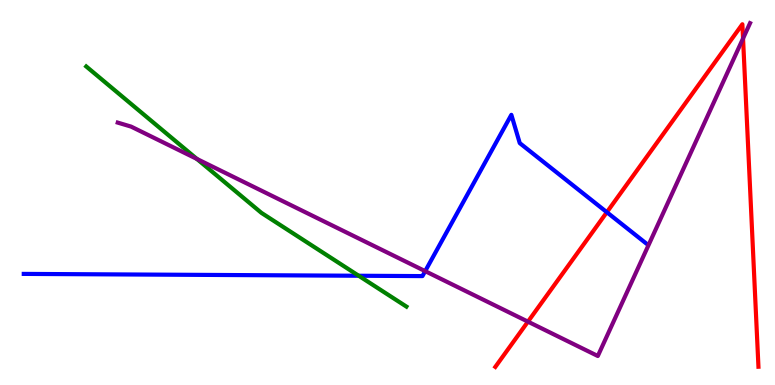[{'lines': ['blue', 'red'], 'intersections': [{'x': 7.83, 'y': 4.49}]}, {'lines': ['green', 'red'], 'intersections': []}, {'lines': ['purple', 'red'], 'intersections': [{'x': 6.81, 'y': 1.65}, {'x': 9.59, 'y': 9.0}]}, {'lines': ['blue', 'green'], 'intersections': [{'x': 4.63, 'y': 2.84}]}, {'lines': ['blue', 'purple'], 'intersections': [{'x': 5.49, 'y': 2.96}]}, {'lines': ['green', 'purple'], 'intersections': [{'x': 2.54, 'y': 5.87}]}]